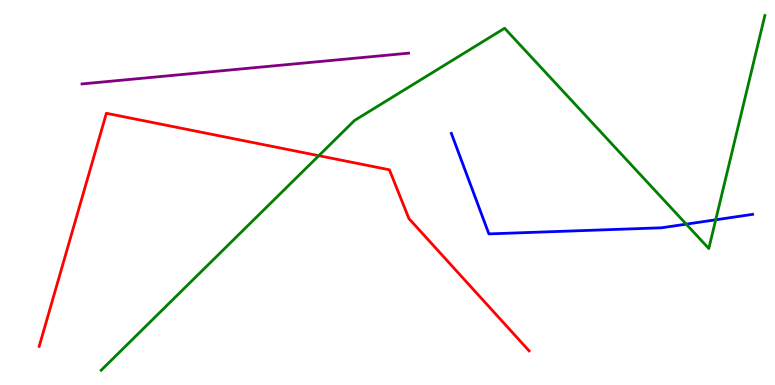[{'lines': ['blue', 'red'], 'intersections': []}, {'lines': ['green', 'red'], 'intersections': [{'x': 4.11, 'y': 5.96}]}, {'lines': ['purple', 'red'], 'intersections': []}, {'lines': ['blue', 'green'], 'intersections': [{'x': 8.85, 'y': 4.18}, {'x': 9.24, 'y': 4.29}]}, {'lines': ['blue', 'purple'], 'intersections': []}, {'lines': ['green', 'purple'], 'intersections': []}]